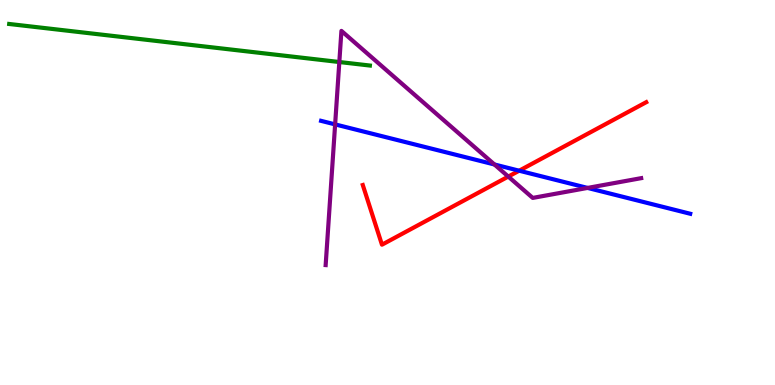[{'lines': ['blue', 'red'], 'intersections': [{'x': 6.7, 'y': 5.57}]}, {'lines': ['green', 'red'], 'intersections': []}, {'lines': ['purple', 'red'], 'intersections': [{'x': 6.56, 'y': 5.41}]}, {'lines': ['blue', 'green'], 'intersections': []}, {'lines': ['blue', 'purple'], 'intersections': [{'x': 4.32, 'y': 6.77}, {'x': 6.38, 'y': 5.73}, {'x': 7.58, 'y': 5.12}]}, {'lines': ['green', 'purple'], 'intersections': [{'x': 4.38, 'y': 8.39}]}]